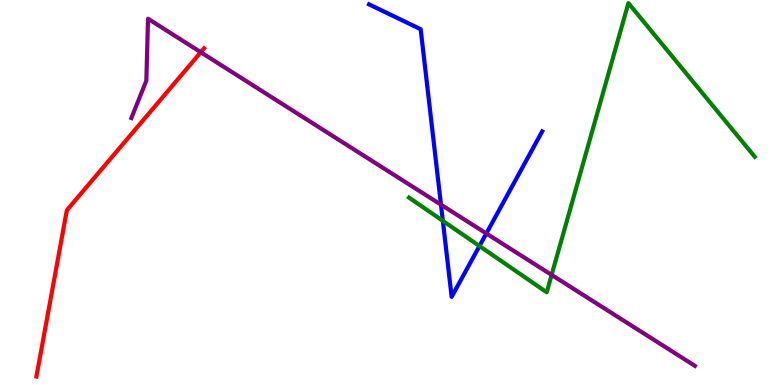[{'lines': ['blue', 'red'], 'intersections': []}, {'lines': ['green', 'red'], 'intersections': []}, {'lines': ['purple', 'red'], 'intersections': [{'x': 2.59, 'y': 8.64}]}, {'lines': ['blue', 'green'], 'intersections': [{'x': 5.71, 'y': 4.26}, {'x': 6.19, 'y': 3.61}]}, {'lines': ['blue', 'purple'], 'intersections': [{'x': 5.69, 'y': 4.68}, {'x': 6.28, 'y': 3.94}]}, {'lines': ['green', 'purple'], 'intersections': [{'x': 7.12, 'y': 2.86}]}]